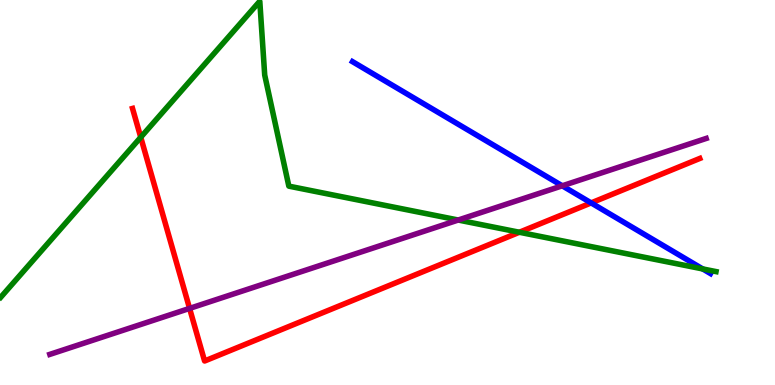[{'lines': ['blue', 'red'], 'intersections': [{'x': 7.63, 'y': 4.73}]}, {'lines': ['green', 'red'], 'intersections': [{'x': 1.82, 'y': 6.43}, {'x': 6.7, 'y': 3.97}]}, {'lines': ['purple', 'red'], 'intersections': [{'x': 2.45, 'y': 1.99}]}, {'lines': ['blue', 'green'], 'intersections': [{'x': 9.07, 'y': 3.01}]}, {'lines': ['blue', 'purple'], 'intersections': [{'x': 7.25, 'y': 5.17}]}, {'lines': ['green', 'purple'], 'intersections': [{'x': 5.91, 'y': 4.29}]}]